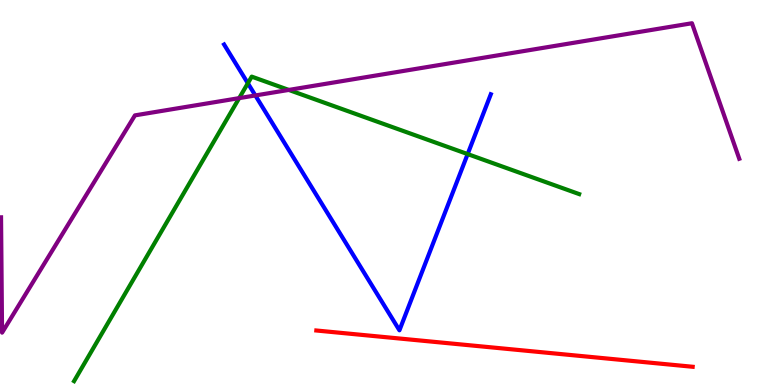[{'lines': ['blue', 'red'], 'intersections': []}, {'lines': ['green', 'red'], 'intersections': []}, {'lines': ['purple', 'red'], 'intersections': []}, {'lines': ['blue', 'green'], 'intersections': [{'x': 3.2, 'y': 7.84}, {'x': 6.03, 'y': 6.0}]}, {'lines': ['blue', 'purple'], 'intersections': [{'x': 3.29, 'y': 7.52}]}, {'lines': ['green', 'purple'], 'intersections': [{'x': 3.09, 'y': 7.45}, {'x': 3.73, 'y': 7.66}]}]